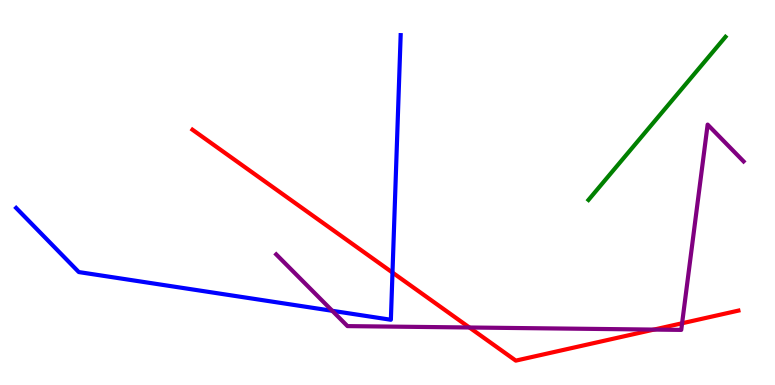[{'lines': ['blue', 'red'], 'intersections': [{'x': 5.06, 'y': 2.92}]}, {'lines': ['green', 'red'], 'intersections': []}, {'lines': ['purple', 'red'], 'intersections': [{'x': 6.06, 'y': 1.49}, {'x': 8.44, 'y': 1.44}, {'x': 8.8, 'y': 1.6}]}, {'lines': ['blue', 'green'], 'intersections': []}, {'lines': ['blue', 'purple'], 'intersections': [{'x': 4.29, 'y': 1.93}]}, {'lines': ['green', 'purple'], 'intersections': []}]